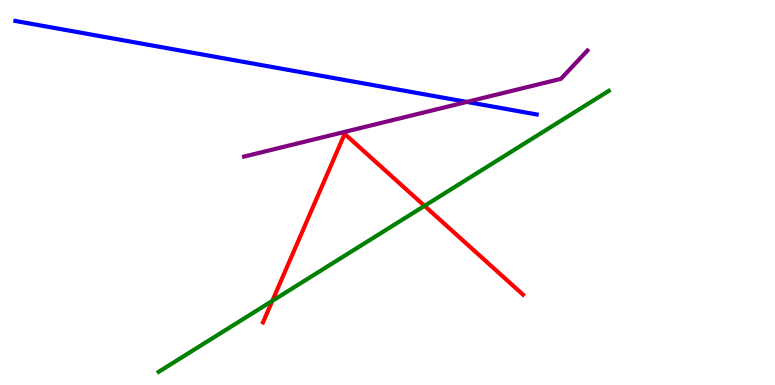[{'lines': ['blue', 'red'], 'intersections': []}, {'lines': ['green', 'red'], 'intersections': [{'x': 3.51, 'y': 2.19}, {'x': 5.48, 'y': 4.65}]}, {'lines': ['purple', 'red'], 'intersections': []}, {'lines': ['blue', 'green'], 'intersections': []}, {'lines': ['blue', 'purple'], 'intersections': [{'x': 6.02, 'y': 7.35}]}, {'lines': ['green', 'purple'], 'intersections': []}]